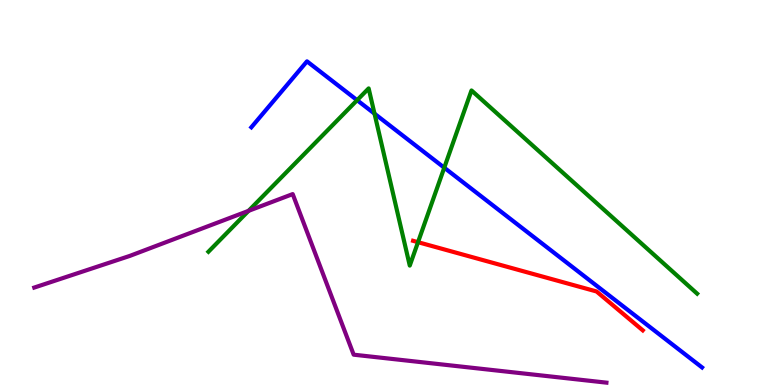[{'lines': ['blue', 'red'], 'intersections': []}, {'lines': ['green', 'red'], 'intersections': [{'x': 5.39, 'y': 3.71}]}, {'lines': ['purple', 'red'], 'intersections': []}, {'lines': ['blue', 'green'], 'intersections': [{'x': 4.61, 'y': 7.4}, {'x': 4.83, 'y': 7.05}, {'x': 5.73, 'y': 5.64}]}, {'lines': ['blue', 'purple'], 'intersections': []}, {'lines': ['green', 'purple'], 'intersections': [{'x': 3.21, 'y': 4.52}]}]